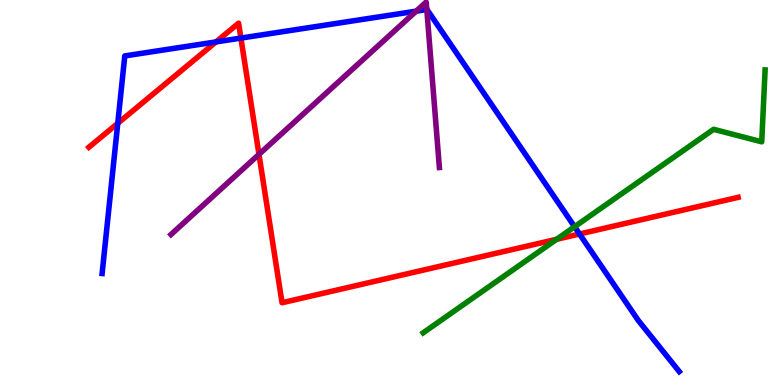[{'lines': ['blue', 'red'], 'intersections': [{'x': 1.52, 'y': 6.8}, {'x': 2.79, 'y': 8.91}, {'x': 3.11, 'y': 9.01}, {'x': 7.48, 'y': 3.92}]}, {'lines': ['green', 'red'], 'intersections': [{'x': 7.18, 'y': 3.78}]}, {'lines': ['purple', 'red'], 'intersections': [{'x': 3.34, 'y': 5.99}]}, {'lines': ['blue', 'green'], 'intersections': [{'x': 7.41, 'y': 4.11}]}, {'lines': ['blue', 'purple'], 'intersections': [{'x': 5.37, 'y': 9.71}, {'x': 5.51, 'y': 9.75}]}, {'lines': ['green', 'purple'], 'intersections': []}]